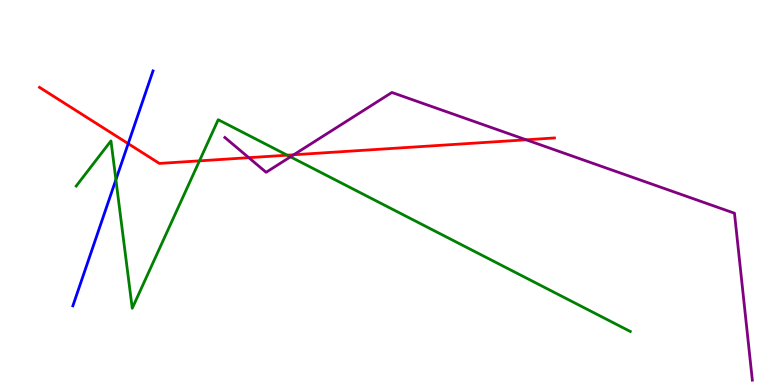[{'lines': ['blue', 'red'], 'intersections': [{'x': 1.65, 'y': 6.27}]}, {'lines': ['green', 'red'], 'intersections': [{'x': 2.57, 'y': 5.82}, {'x': 3.71, 'y': 5.97}]}, {'lines': ['purple', 'red'], 'intersections': [{'x': 3.21, 'y': 5.9}, {'x': 3.79, 'y': 5.98}, {'x': 6.79, 'y': 6.37}]}, {'lines': ['blue', 'green'], 'intersections': [{'x': 1.5, 'y': 5.33}]}, {'lines': ['blue', 'purple'], 'intersections': []}, {'lines': ['green', 'purple'], 'intersections': [{'x': 3.75, 'y': 5.93}]}]